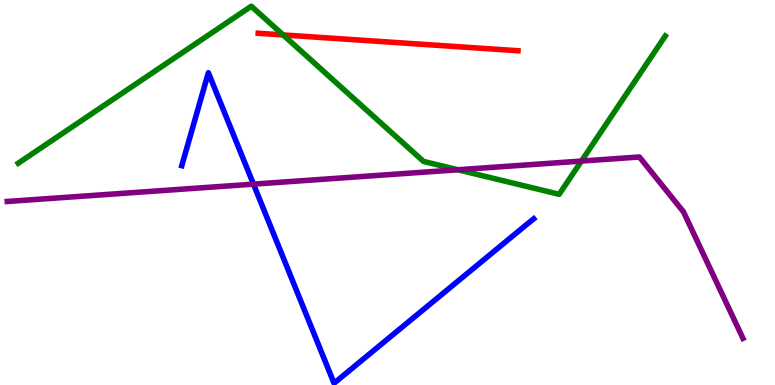[{'lines': ['blue', 'red'], 'intersections': []}, {'lines': ['green', 'red'], 'intersections': [{'x': 3.65, 'y': 9.09}]}, {'lines': ['purple', 'red'], 'intersections': []}, {'lines': ['blue', 'green'], 'intersections': []}, {'lines': ['blue', 'purple'], 'intersections': [{'x': 3.27, 'y': 5.22}]}, {'lines': ['green', 'purple'], 'intersections': [{'x': 5.91, 'y': 5.59}, {'x': 7.5, 'y': 5.82}]}]